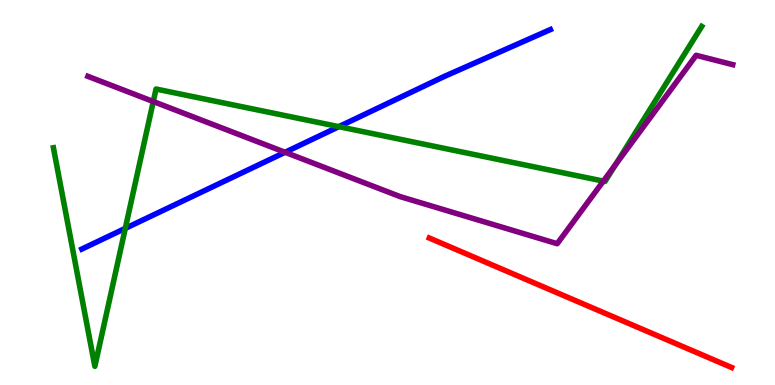[{'lines': ['blue', 'red'], 'intersections': []}, {'lines': ['green', 'red'], 'intersections': []}, {'lines': ['purple', 'red'], 'intersections': []}, {'lines': ['blue', 'green'], 'intersections': [{'x': 1.62, 'y': 4.07}, {'x': 4.37, 'y': 6.71}]}, {'lines': ['blue', 'purple'], 'intersections': [{'x': 3.68, 'y': 6.04}]}, {'lines': ['green', 'purple'], 'intersections': [{'x': 1.98, 'y': 7.36}, {'x': 7.79, 'y': 5.3}, {'x': 7.94, 'y': 5.72}]}]